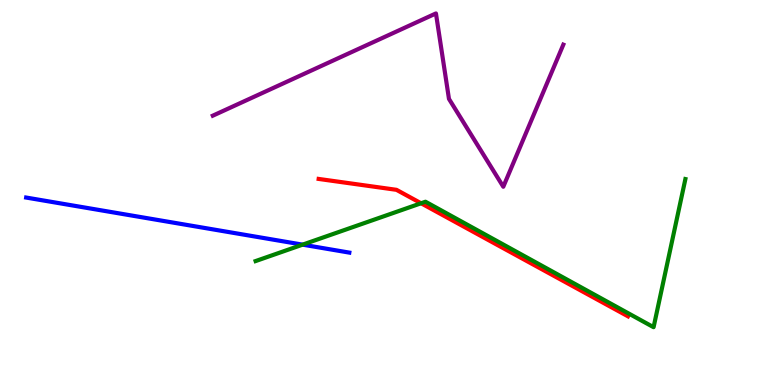[{'lines': ['blue', 'red'], 'intersections': []}, {'lines': ['green', 'red'], 'intersections': [{'x': 5.43, 'y': 4.72}]}, {'lines': ['purple', 'red'], 'intersections': []}, {'lines': ['blue', 'green'], 'intersections': [{'x': 3.9, 'y': 3.65}]}, {'lines': ['blue', 'purple'], 'intersections': []}, {'lines': ['green', 'purple'], 'intersections': []}]